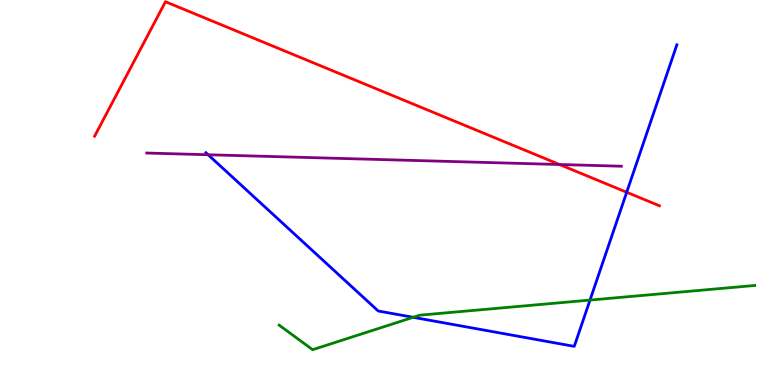[{'lines': ['blue', 'red'], 'intersections': [{'x': 8.09, 'y': 5.01}]}, {'lines': ['green', 'red'], 'intersections': []}, {'lines': ['purple', 'red'], 'intersections': [{'x': 7.22, 'y': 5.73}]}, {'lines': ['blue', 'green'], 'intersections': [{'x': 5.33, 'y': 1.76}, {'x': 7.61, 'y': 2.21}]}, {'lines': ['blue', 'purple'], 'intersections': [{'x': 2.69, 'y': 5.98}]}, {'lines': ['green', 'purple'], 'intersections': []}]